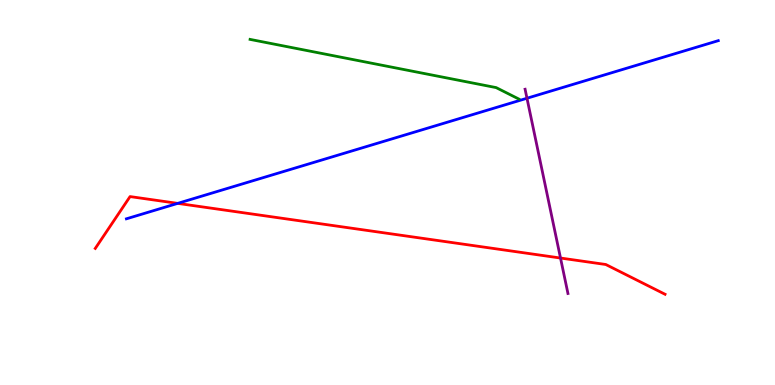[{'lines': ['blue', 'red'], 'intersections': [{'x': 2.29, 'y': 4.72}]}, {'lines': ['green', 'red'], 'intersections': []}, {'lines': ['purple', 'red'], 'intersections': [{'x': 7.23, 'y': 3.3}]}, {'lines': ['blue', 'green'], 'intersections': []}, {'lines': ['blue', 'purple'], 'intersections': [{'x': 6.8, 'y': 7.45}]}, {'lines': ['green', 'purple'], 'intersections': []}]